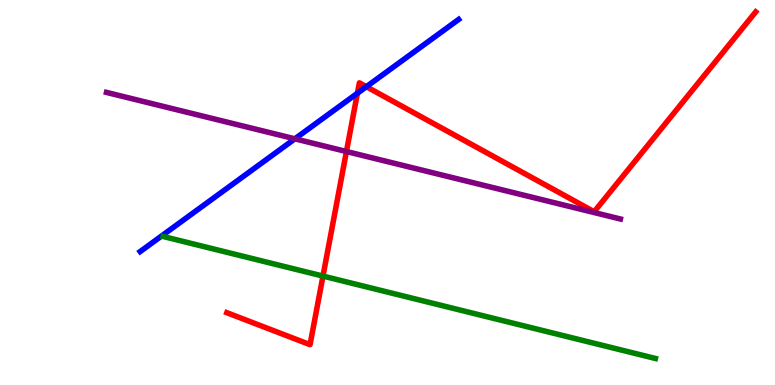[{'lines': ['blue', 'red'], 'intersections': [{'x': 4.61, 'y': 7.58}, {'x': 4.73, 'y': 7.75}]}, {'lines': ['green', 'red'], 'intersections': [{'x': 4.17, 'y': 2.83}]}, {'lines': ['purple', 'red'], 'intersections': [{'x': 4.47, 'y': 6.06}]}, {'lines': ['blue', 'green'], 'intersections': []}, {'lines': ['blue', 'purple'], 'intersections': [{'x': 3.8, 'y': 6.39}]}, {'lines': ['green', 'purple'], 'intersections': []}]